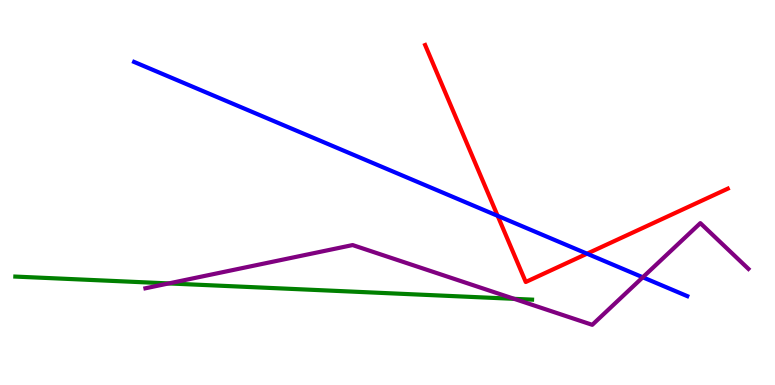[{'lines': ['blue', 'red'], 'intersections': [{'x': 6.42, 'y': 4.39}, {'x': 7.57, 'y': 3.41}]}, {'lines': ['green', 'red'], 'intersections': []}, {'lines': ['purple', 'red'], 'intersections': []}, {'lines': ['blue', 'green'], 'intersections': []}, {'lines': ['blue', 'purple'], 'intersections': [{'x': 8.29, 'y': 2.8}]}, {'lines': ['green', 'purple'], 'intersections': [{'x': 2.18, 'y': 2.64}, {'x': 6.63, 'y': 2.24}]}]